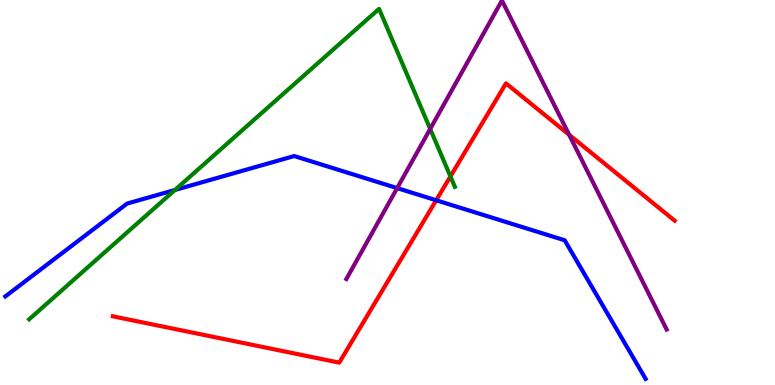[{'lines': ['blue', 'red'], 'intersections': [{'x': 5.63, 'y': 4.8}]}, {'lines': ['green', 'red'], 'intersections': [{'x': 5.81, 'y': 5.42}]}, {'lines': ['purple', 'red'], 'intersections': [{'x': 7.34, 'y': 6.5}]}, {'lines': ['blue', 'green'], 'intersections': [{'x': 2.26, 'y': 5.07}]}, {'lines': ['blue', 'purple'], 'intersections': [{'x': 5.12, 'y': 5.11}]}, {'lines': ['green', 'purple'], 'intersections': [{'x': 5.55, 'y': 6.65}]}]